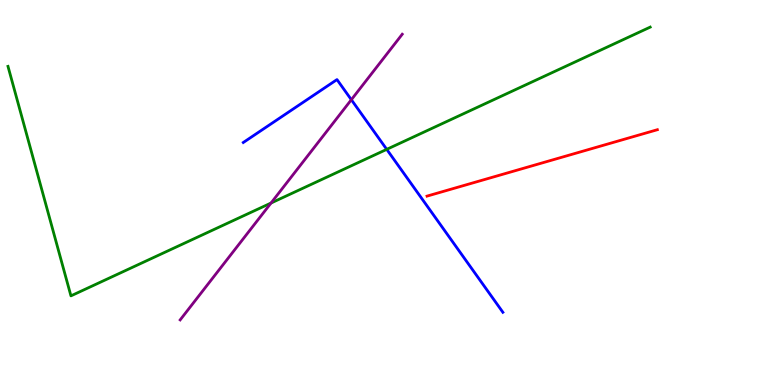[{'lines': ['blue', 'red'], 'intersections': []}, {'lines': ['green', 'red'], 'intersections': []}, {'lines': ['purple', 'red'], 'intersections': []}, {'lines': ['blue', 'green'], 'intersections': [{'x': 4.99, 'y': 6.12}]}, {'lines': ['blue', 'purple'], 'intersections': [{'x': 4.53, 'y': 7.41}]}, {'lines': ['green', 'purple'], 'intersections': [{'x': 3.5, 'y': 4.73}]}]